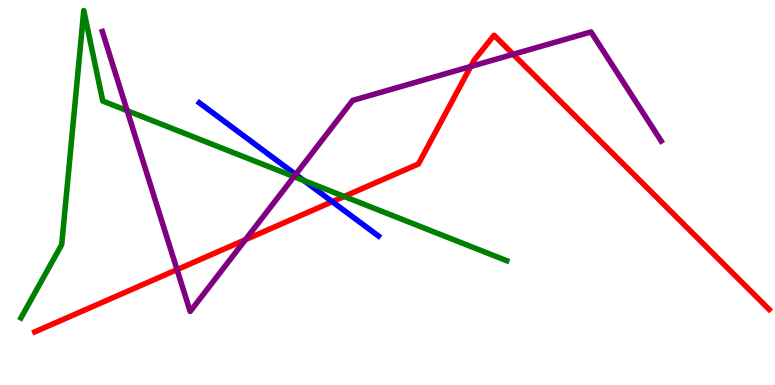[{'lines': ['blue', 'red'], 'intersections': [{'x': 4.29, 'y': 4.76}]}, {'lines': ['green', 'red'], 'intersections': [{'x': 4.44, 'y': 4.9}]}, {'lines': ['purple', 'red'], 'intersections': [{'x': 2.28, 'y': 3.0}, {'x': 3.17, 'y': 3.77}, {'x': 6.07, 'y': 8.27}, {'x': 6.62, 'y': 8.59}]}, {'lines': ['blue', 'green'], 'intersections': [{'x': 3.92, 'y': 5.31}]}, {'lines': ['blue', 'purple'], 'intersections': [{'x': 3.82, 'y': 5.47}]}, {'lines': ['green', 'purple'], 'intersections': [{'x': 1.64, 'y': 7.13}, {'x': 3.79, 'y': 5.41}]}]